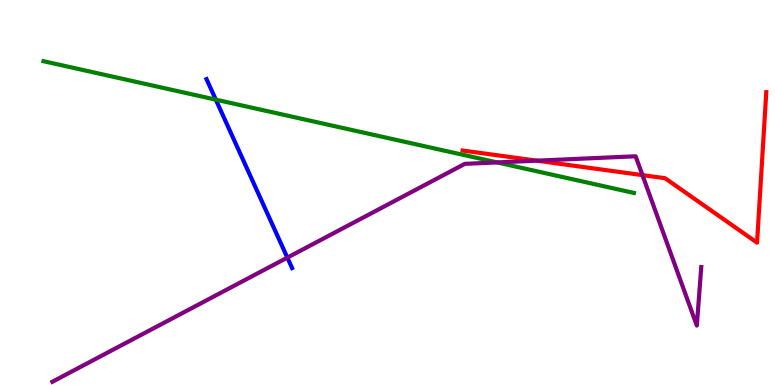[{'lines': ['blue', 'red'], 'intersections': []}, {'lines': ['green', 'red'], 'intersections': []}, {'lines': ['purple', 'red'], 'intersections': [{'x': 6.93, 'y': 5.83}, {'x': 8.29, 'y': 5.45}]}, {'lines': ['blue', 'green'], 'intersections': [{'x': 2.78, 'y': 7.41}]}, {'lines': ['blue', 'purple'], 'intersections': [{'x': 3.71, 'y': 3.31}]}, {'lines': ['green', 'purple'], 'intersections': [{'x': 6.41, 'y': 5.78}]}]